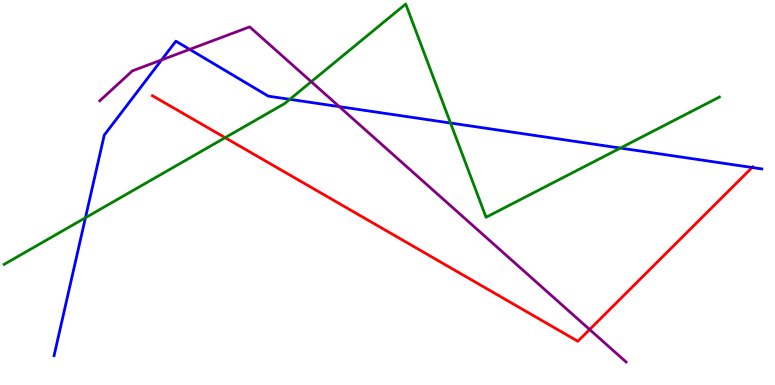[{'lines': ['blue', 'red'], 'intersections': [{'x': 9.71, 'y': 5.65}]}, {'lines': ['green', 'red'], 'intersections': [{'x': 2.9, 'y': 6.42}]}, {'lines': ['purple', 'red'], 'intersections': [{'x': 7.61, 'y': 1.44}]}, {'lines': ['blue', 'green'], 'intersections': [{'x': 1.1, 'y': 4.34}, {'x': 3.74, 'y': 7.42}, {'x': 5.81, 'y': 6.8}, {'x': 8.0, 'y': 6.15}]}, {'lines': ['blue', 'purple'], 'intersections': [{'x': 2.09, 'y': 8.44}, {'x': 2.45, 'y': 8.72}, {'x': 4.38, 'y': 7.23}]}, {'lines': ['green', 'purple'], 'intersections': [{'x': 4.02, 'y': 7.88}]}]